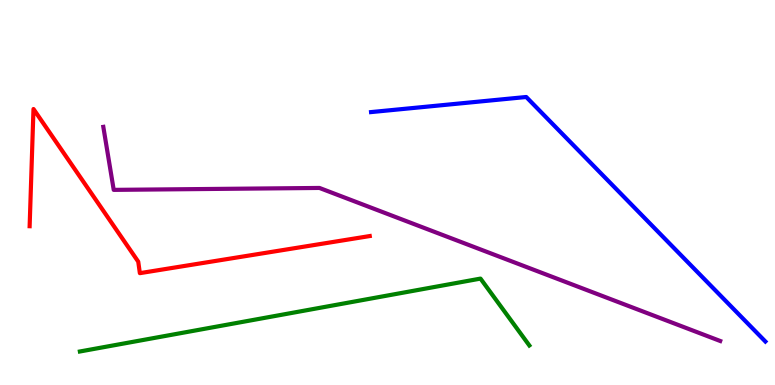[{'lines': ['blue', 'red'], 'intersections': []}, {'lines': ['green', 'red'], 'intersections': []}, {'lines': ['purple', 'red'], 'intersections': []}, {'lines': ['blue', 'green'], 'intersections': []}, {'lines': ['blue', 'purple'], 'intersections': []}, {'lines': ['green', 'purple'], 'intersections': []}]